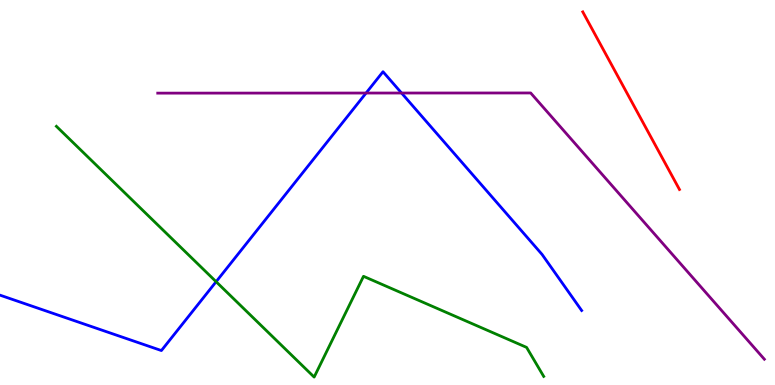[{'lines': ['blue', 'red'], 'intersections': []}, {'lines': ['green', 'red'], 'intersections': []}, {'lines': ['purple', 'red'], 'intersections': []}, {'lines': ['blue', 'green'], 'intersections': [{'x': 2.79, 'y': 2.68}]}, {'lines': ['blue', 'purple'], 'intersections': [{'x': 4.72, 'y': 7.58}, {'x': 5.18, 'y': 7.58}]}, {'lines': ['green', 'purple'], 'intersections': []}]